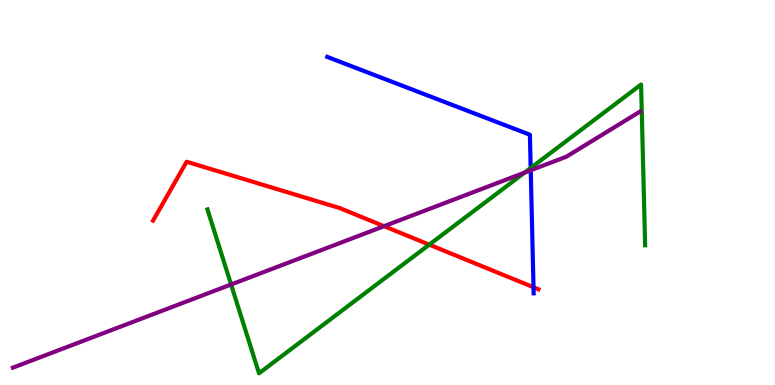[{'lines': ['blue', 'red'], 'intersections': [{'x': 6.88, 'y': 2.54}]}, {'lines': ['green', 'red'], 'intersections': [{'x': 5.54, 'y': 3.65}]}, {'lines': ['purple', 'red'], 'intersections': [{'x': 4.96, 'y': 4.12}]}, {'lines': ['blue', 'green'], 'intersections': [{'x': 6.85, 'y': 5.64}]}, {'lines': ['blue', 'purple'], 'intersections': [{'x': 6.85, 'y': 5.58}]}, {'lines': ['green', 'purple'], 'intersections': [{'x': 2.98, 'y': 2.61}, {'x': 6.77, 'y': 5.52}]}]